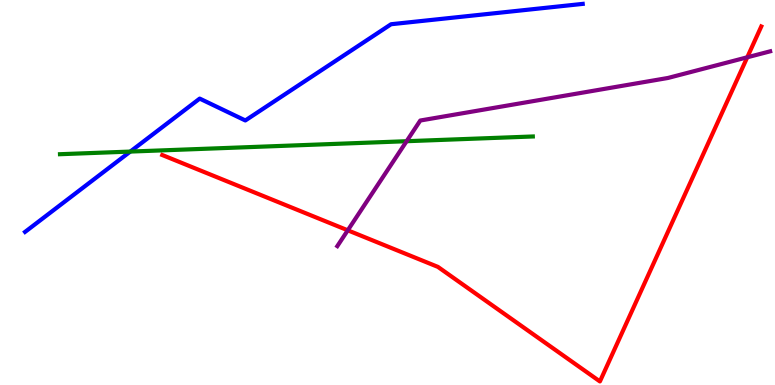[{'lines': ['blue', 'red'], 'intersections': []}, {'lines': ['green', 'red'], 'intersections': []}, {'lines': ['purple', 'red'], 'intersections': [{'x': 4.49, 'y': 4.02}, {'x': 9.64, 'y': 8.51}]}, {'lines': ['blue', 'green'], 'intersections': [{'x': 1.68, 'y': 6.06}]}, {'lines': ['blue', 'purple'], 'intersections': []}, {'lines': ['green', 'purple'], 'intersections': [{'x': 5.25, 'y': 6.33}]}]